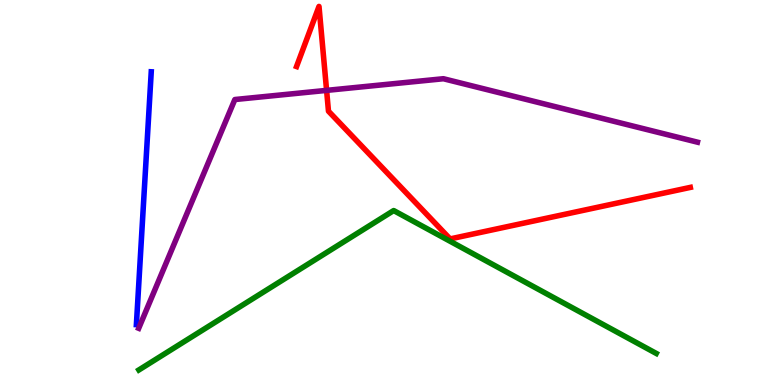[{'lines': ['blue', 'red'], 'intersections': []}, {'lines': ['green', 'red'], 'intersections': []}, {'lines': ['purple', 'red'], 'intersections': [{'x': 4.21, 'y': 7.65}]}, {'lines': ['blue', 'green'], 'intersections': []}, {'lines': ['blue', 'purple'], 'intersections': []}, {'lines': ['green', 'purple'], 'intersections': []}]